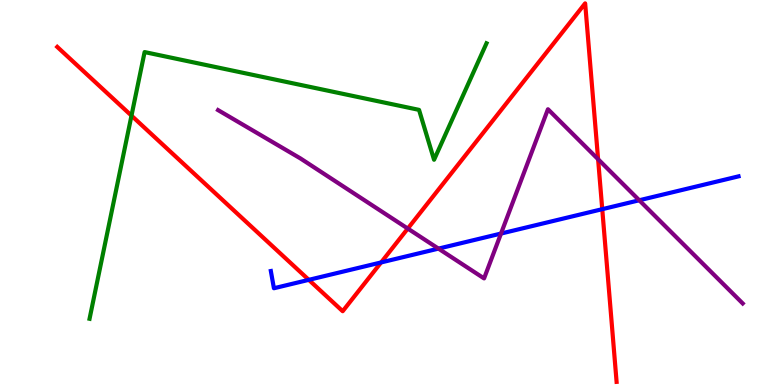[{'lines': ['blue', 'red'], 'intersections': [{'x': 3.98, 'y': 2.73}, {'x': 4.92, 'y': 3.18}, {'x': 7.77, 'y': 4.57}]}, {'lines': ['green', 'red'], 'intersections': [{'x': 1.7, 'y': 7.0}]}, {'lines': ['purple', 'red'], 'intersections': [{'x': 5.26, 'y': 4.06}, {'x': 7.72, 'y': 5.86}]}, {'lines': ['blue', 'green'], 'intersections': []}, {'lines': ['blue', 'purple'], 'intersections': [{'x': 5.66, 'y': 3.54}, {'x': 6.46, 'y': 3.93}, {'x': 8.25, 'y': 4.8}]}, {'lines': ['green', 'purple'], 'intersections': []}]